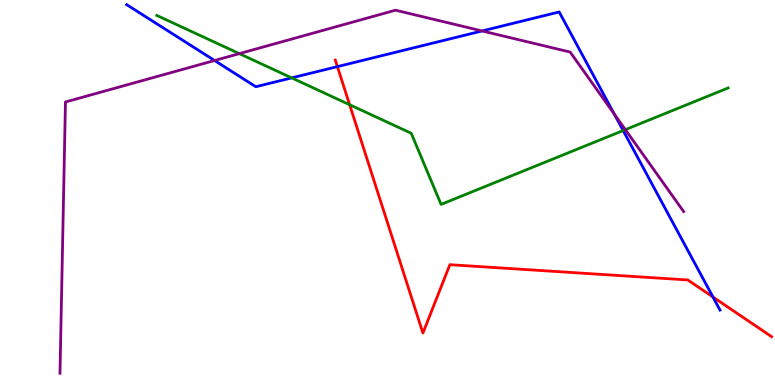[{'lines': ['blue', 'red'], 'intersections': [{'x': 4.35, 'y': 8.27}, {'x': 9.2, 'y': 2.29}]}, {'lines': ['green', 'red'], 'intersections': [{'x': 4.51, 'y': 7.28}]}, {'lines': ['purple', 'red'], 'intersections': []}, {'lines': ['blue', 'green'], 'intersections': [{'x': 3.76, 'y': 7.98}, {'x': 8.04, 'y': 6.61}]}, {'lines': ['blue', 'purple'], 'intersections': [{'x': 2.77, 'y': 8.43}, {'x': 6.22, 'y': 9.2}, {'x': 7.93, 'y': 7.04}]}, {'lines': ['green', 'purple'], 'intersections': [{'x': 3.09, 'y': 8.61}, {'x': 8.07, 'y': 6.63}]}]